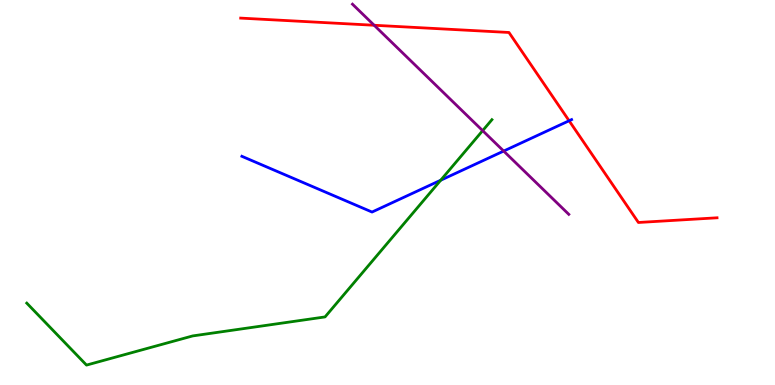[{'lines': ['blue', 'red'], 'intersections': [{'x': 7.34, 'y': 6.86}]}, {'lines': ['green', 'red'], 'intersections': []}, {'lines': ['purple', 'red'], 'intersections': [{'x': 4.83, 'y': 9.34}]}, {'lines': ['blue', 'green'], 'intersections': [{'x': 5.69, 'y': 5.32}]}, {'lines': ['blue', 'purple'], 'intersections': [{'x': 6.5, 'y': 6.08}]}, {'lines': ['green', 'purple'], 'intersections': [{'x': 6.23, 'y': 6.61}]}]